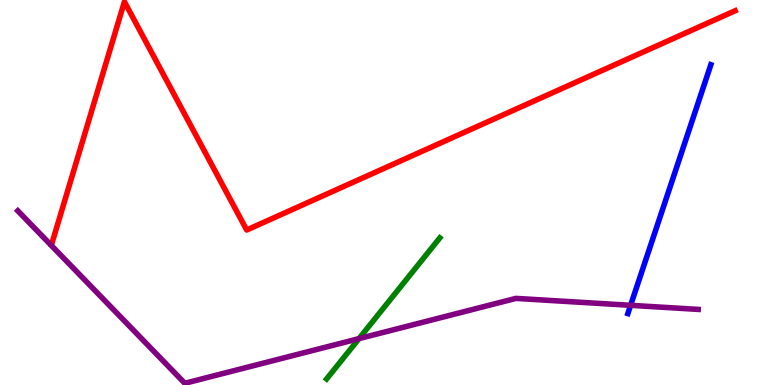[{'lines': ['blue', 'red'], 'intersections': []}, {'lines': ['green', 'red'], 'intersections': []}, {'lines': ['purple', 'red'], 'intersections': []}, {'lines': ['blue', 'green'], 'intersections': []}, {'lines': ['blue', 'purple'], 'intersections': [{'x': 8.14, 'y': 2.07}]}, {'lines': ['green', 'purple'], 'intersections': [{'x': 4.63, 'y': 1.2}]}]